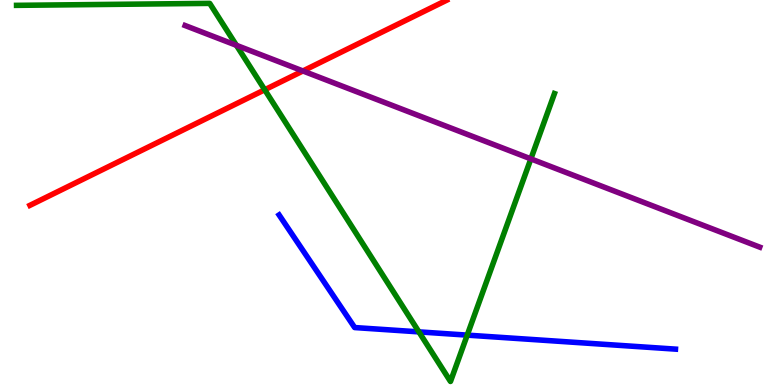[{'lines': ['blue', 'red'], 'intersections': []}, {'lines': ['green', 'red'], 'intersections': [{'x': 3.42, 'y': 7.67}]}, {'lines': ['purple', 'red'], 'intersections': [{'x': 3.91, 'y': 8.16}]}, {'lines': ['blue', 'green'], 'intersections': [{'x': 5.41, 'y': 1.38}, {'x': 6.03, 'y': 1.3}]}, {'lines': ['blue', 'purple'], 'intersections': []}, {'lines': ['green', 'purple'], 'intersections': [{'x': 3.05, 'y': 8.82}, {'x': 6.85, 'y': 5.87}]}]